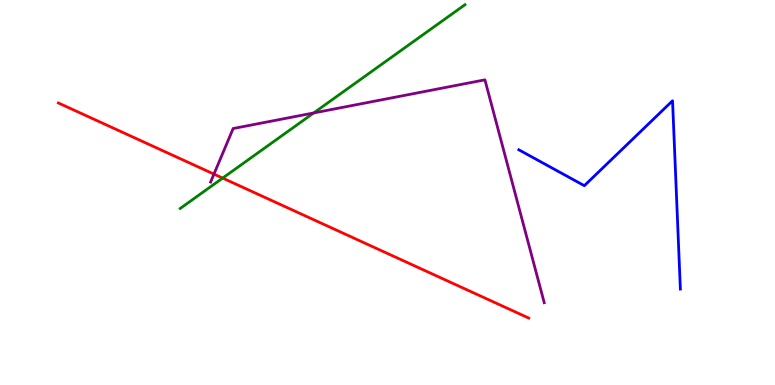[{'lines': ['blue', 'red'], 'intersections': []}, {'lines': ['green', 'red'], 'intersections': [{'x': 2.87, 'y': 5.37}]}, {'lines': ['purple', 'red'], 'intersections': [{'x': 2.76, 'y': 5.48}]}, {'lines': ['blue', 'green'], 'intersections': []}, {'lines': ['blue', 'purple'], 'intersections': []}, {'lines': ['green', 'purple'], 'intersections': [{'x': 4.05, 'y': 7.07}]}]